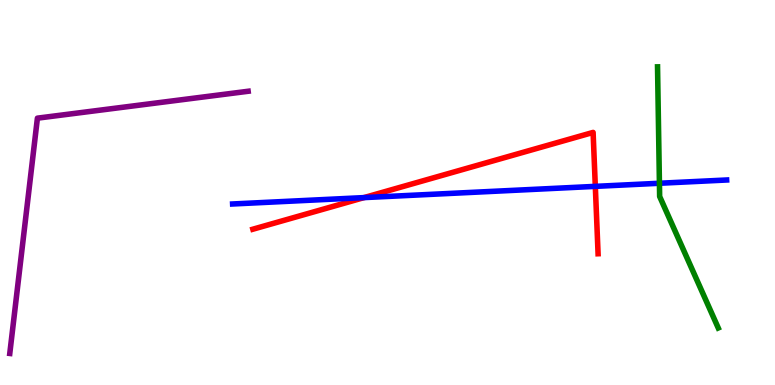[{'lines': ['blue', 'red'], 'intersections': [{'x': 4.7, 'y': 4.87}, {'x': 7.68, 'y': 5.16}]}, {'lines': ['green', 'red'], 'intersections': []}, {'lines': ['purple', 'red'], 'intersections': []}, {'lines': ['blue', 'green'], 'intersections': [{'x': 8.51, 'y': 5.24}]}, {'lines': ['blue', 'purple'], 'intersections': []}, {'lines': ['green', 'purple'], 'intersections': []}]